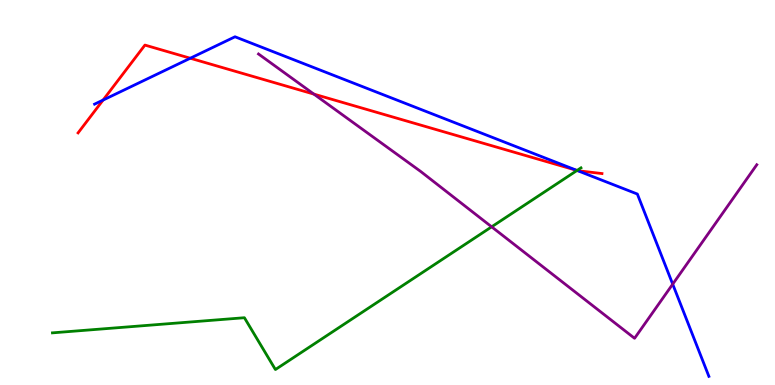[{'lines': ['blue', 'red'], 'intersections': [{'x': 1.33, 'y': 7.4}, {'x': 2.46, 'y': 8.49}, {'x': 7.45, 'y': 5.57}]}, {'lines': ['green', 'red'], 'intersections': [{'x': 7.45, 'y': 5.57}]}, {'lines': ['purple', 'red'], 'intersections': [{'x': 4.05, 'y': 7.56}]}, {'lines': ['blue', 'green'], 'intersections': [{'x': 7.45, 'y': 5.57}]}, {'lines': ['blue', 'purple'], 'intersections': [{'x': 8.68, 'y': 2.62}]}, {'lines': ['green', 'purple'], 'intersections': [{'x': 6.34, 'y': 4.11}]}]